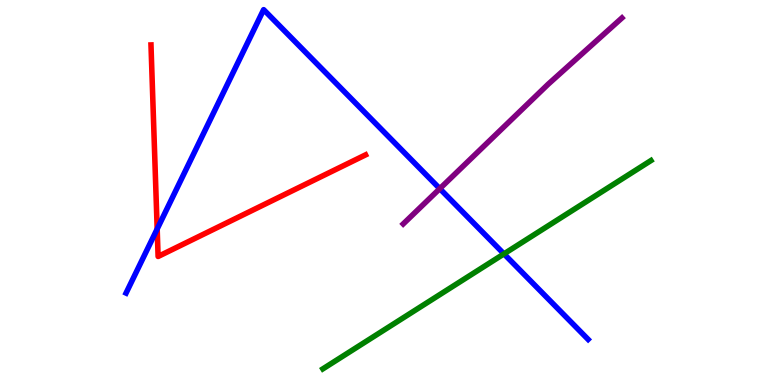[{'lines': ['blue', 'red'], 'intersections': [{'x': 2.03, 'y': 4.05}]}, {'lines': ['green', 'red'], 'intersections': []}, {'lines': ['purple', 'red'], 'intersections': []}, {'lines': ['blue', 'green'], 'intersections': [{'x': 6.5, 'y': 3.41}]}, {'lines': ['blue', 'purple'], 'intersections': [{'x': 5.67, 'y': 5.1}]}, {'lines': ['green', 'purple'], 'intersections': []}]